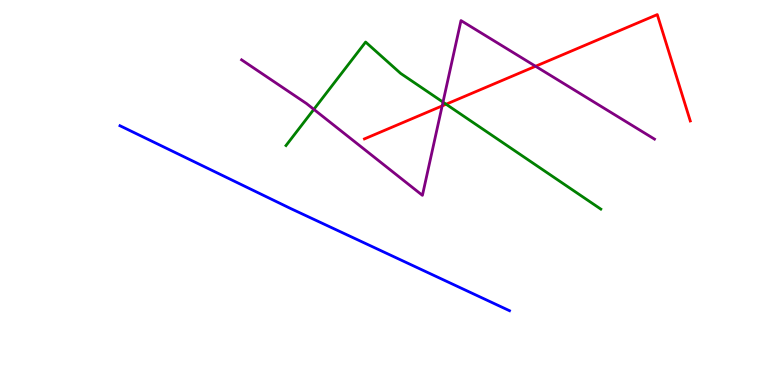[{'lines': ['blue', 'red'], 'intersections': []}, {'lines': ['green', 'red'], 'intersections': [{'x': 5.76, 'y': 7.29}]}, {'lines': ['purple', 'red'], 'intersections': [{'x': 5.71, 'y': 7.25}, {'x': 6.91, 'y': 8.28}]}, {'lines': ['blue', 'green'], 'intersections': []}, {'lines': ['blue', 'purple'], 'intersections': []}, {'lines': ['green', 'purple'], 'intersections': [{'x': 4.05, 'y': 7.16}, {'x': 5.72, 'y': 7.35}]}]